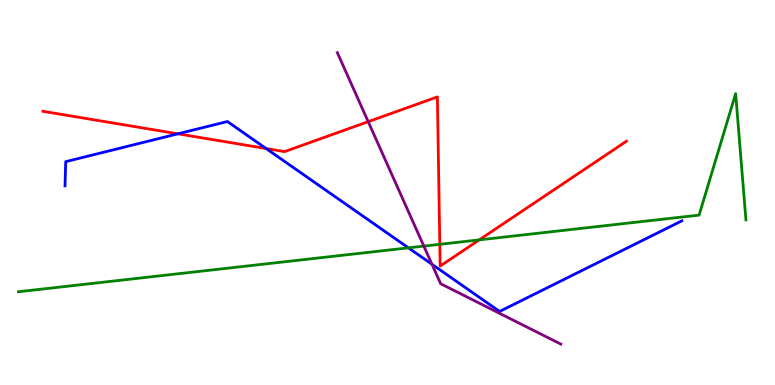[{'lines': ['blue', 'red'], 'intersections': [{'x': 2.3, 'y': 6.52}, {'x': 3.43, 'y': 6.14}]}, {'lines': ['green', 'red'], 'intersections': [{'x': 5.67, 'y': 3.65}, {'x': 6.18, 'y': 3.77}]}, {'lines': ['purple', 'red'], 'intersections': [{'x': 4.75, 'y': 6.84}]}, {'lines': ['blue', 'green'], 'intersections': [{'x': 5.27, 'y': 3.56}]}, {'lines': ['blue', 'purple'], 'intersections': [{'x': 5.57, 'y': 3.14}]}, {'lines': ['green', 'purple'], 'intersections': [{'x': 5.47, 'y': 3.61}]}]